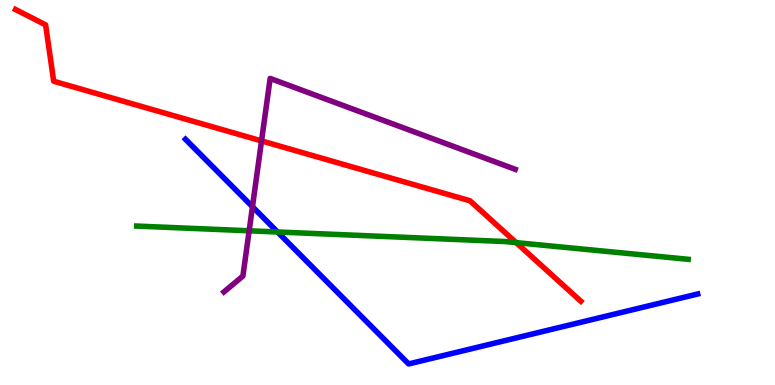[{'lines': ['blue', 'red'], 'intersections': []}, {'lines': ['green', 'red'], 'intersections': [{'x': 6.66, 'y': 3.7}]}, {'lines': ['purple', 'red'], 'intersections': [{'x': 3.37, 'y': 6.34}]}, {'lines': ['blue', 'green'], 'intersections': [{'x': 3.58, 'y': 3.97}]}, {'lines': ['blue', 'purple'], 'intersections': [{'x': 3.26, 'y': 4.63}]}, {'lines': ['green', 'purple'], 'intersections': [{'x': 3.21, 'y': 4.01}]}]